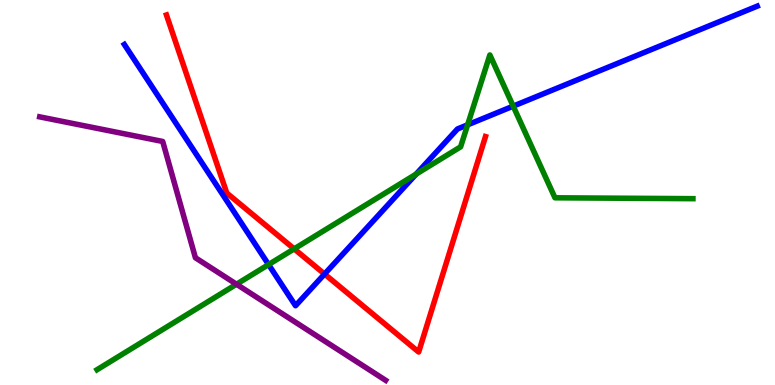[{'lines': ['blue', 'red'], 'intersections': [{'x': 4.19, 'y': 2.88}]}, {'lines': ['green', 'red'], 'intersections': [{'x': 3.8, 'y': 3.54}]}, {'lines': ['purple', 'red'], 'intersections': []}, {'lines': ['blue', 'green'], 'intersections': [{'x': 3.47, 'y': 3.13}, {'x': 5.37, 'y': 5.48}, {'x': 6.03, 'y': 6.76}, {'x': 6.62, 'y': 7.24}]}, {'lines': ['blue', 'purple'], 'intersections': []}, {'lines': ['green', 'purple'], 'intersections': [{'x': 3.05, 'y': 2.62}]}]